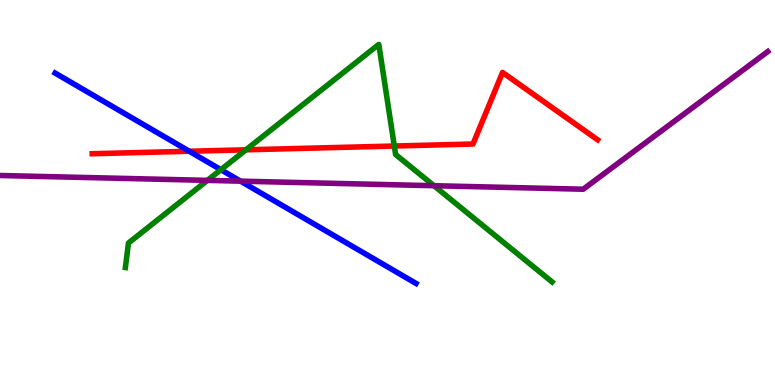[{'lines': ['blue', 'red'], 'intersections': [{'x': 2.44, 'y': 6.07}]}, {'lines': ['green', 'red'], 'intersections': [{'x': 3.17, 'y': 6.11}, {'x': 5.09, 'y': 6.21}]}, {'lines': ['purple', 'red'], 'intersections': []}, {'lines': ['blue', 'green'], 'intersections': [{'x': 2.85, 'y': 5.59}]}, {'lines': ['blue', 'purple'], 'intersections': [{'x': 3.1, 'y': 5.29}]}, {'lines': ['green', 'purple'], 'intersections': [{'x': 2.68, 'y': 5.31}, {'x': 5.6, 'y': 5.18}]}]